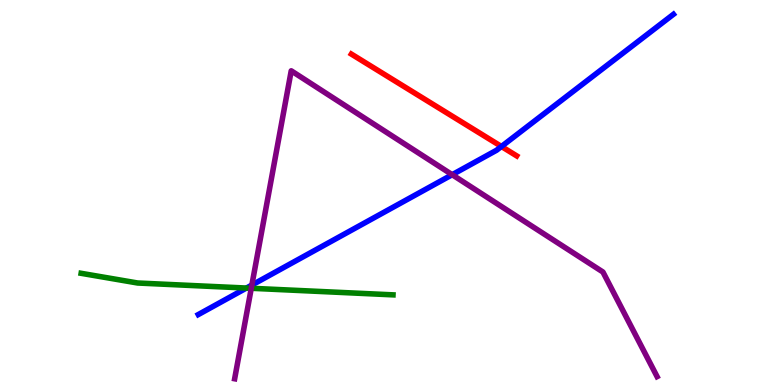[{'lines': ['blue', 'red'], 'intersections': [{'x': 6.47, 'y': 6.2}]}, {'lines': ['green', 'red'], 'intersections': []}, {'lines': ['purple', 'red'], 'intersections': []}, {'lines': ['blue', 'green'], 'intersections': [{'x': 3.18, 'y': 2.52}]}, {'lines': ['blue', 'purple'], 'intersections': [{'x': 3.25, 'y': 2.6}, {'x': 5.83, 'y': 5.46}]}, {'lines': ['green', 'purple'], 'intersections': [{'x': 3.24, 'y': 2.51}]}]